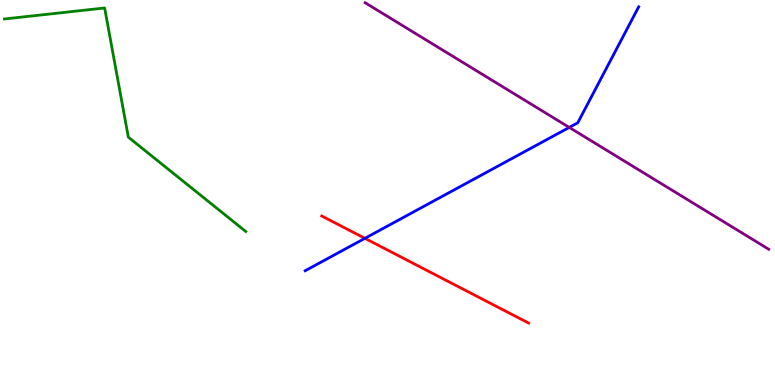[{'lines': ['blue', 'red'], 'intersections': [{'x': 4.71, 'y': 3.81}]}, {'lines': ['green', 'red'], 'intersections': []}, {'lines': ['purple', 'red'], 'intersections': []}, {'lines': ['blue', 'green'], 'intersections': []}, {'lines': ['blue', 'purple'], 'intersections': [{'x': 7.35, 'y': 6.69}]}, {'lines': ['green', 'purple'], 'intersections': []}]